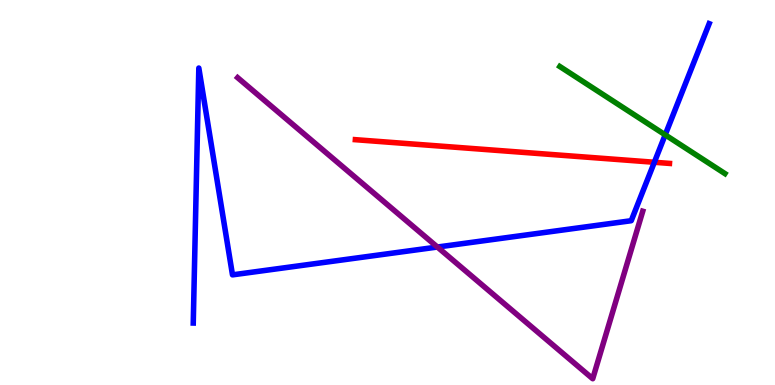[{'lines': ['blue', 'red'], 'intersections': [{'x': 8.44, 'y': 5.79}]}, {'lines': ['green', 'red'], 'intersections': []}, {'lines': ['purple', 'red'], 'intersections': []}, {'lines': ['blue', 'green'], 'intersections': [{'x': 8.58, 'y': 6.5}]}, {'lines': ['blue', 'purple'], 'intersections': [{'x': 5.64, 'y': 3.58}]}, {'lines': ['green', 'purple'], 'intersections': []}]